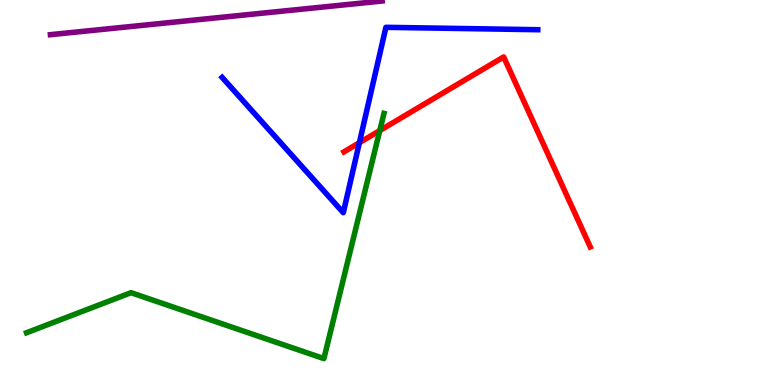[{'lines': ['blue', 'red'], 'intersections': [{'x': 4.64, 'y': 6.29}]}, {'lines': ['green', 'red'], 'intersections': [{'x': 4.9, 'y': 6.61}]}, {'lines': ['purple', 'red'], 'intersections': []}, {'lines': ['blue', 'green'], 'intersections': []}, {'lines': ['blue', 'purple'], 'intersections': []}, {'lines': ['green', 'purple'], 'intersections': []}]